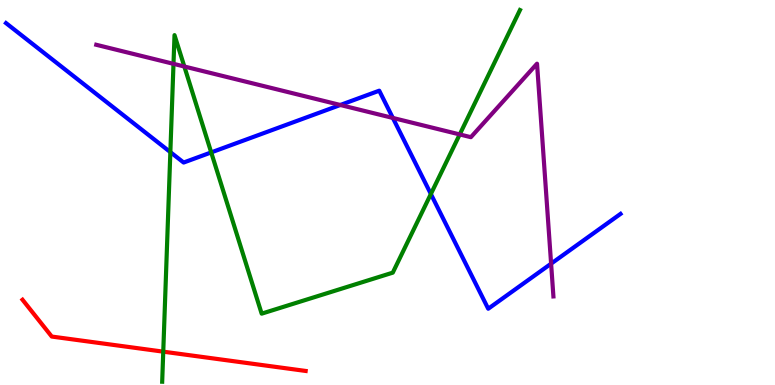[{'lines': ['blue', 'red'], 'intersections': []}, {'lines': ['green', 'red'], 'intersections': [{'x': 2.11, 'y': 0.866}]}, {'lines': ['purple', 'red'], 'intersections': []}, {'lines': ['blue', 'green'], 'intersections': [{'x': 2.2, 'y': 6.05}, {'x': 2.73, 'y': 6.04}, {'x': 5.56, 'y': 4.96}]}, {'lines': ['blue', 'purple'], 'intersections': [{'x': 4.39, 'y': 7.27}, {'x': 5.07, 'y': 6.94}, {'x': 7.11, 'y': 3.15}]}, {'lines': ['green', 'purple'], 'intersections': [{'x': 2.24, 'y': 8.34}, {'x': 2.38, 'y': 8.27}, {'x': 5.93, 'y': 6.51}]}]